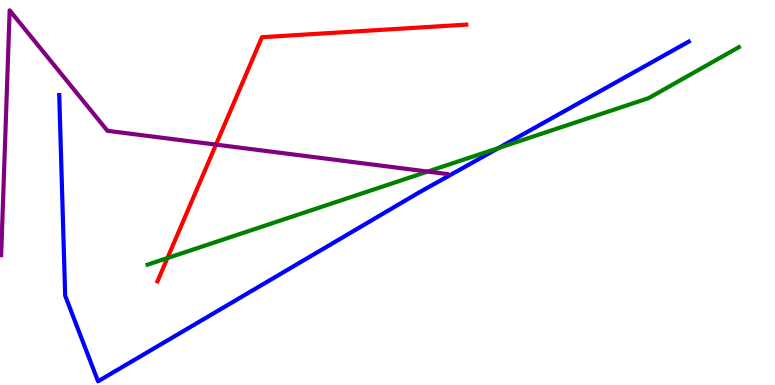[{'lines': ['blue', 'red'], 'intersections': []}, {'lines': ['green', 'red'], 'intersections': [{'x': 2.16, 'y': 3.3}]}, {'lines': ['purple', 'red'], 'intersections': [{'x': 2.79, 'y': 6.24}]}, {'lines': ['blue', 'green'], 'intersections': [{'x': 6.43, 'y': 6.15}]}, {'lines': ['blue', 'purple'], 'intersections': []}, {'lines': ['green', 'purple'], 'intersections': [{'x': 5.52, 'y': 5.54}]}]